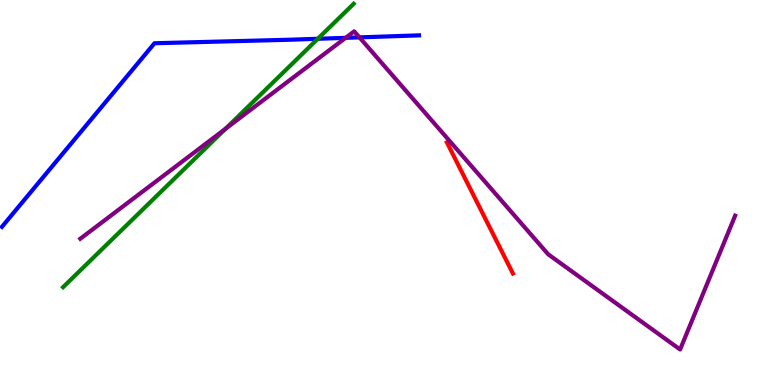[{'lines': ['blue', 'red'], 'intersections': []}, {'lines': ['green', 'red'], 'intersections': []}, {'lines': ['purple', 'red'], 'intersections': []}, {'lines': ['blue', 'green'], 'intersections': [{'x': 4.1, 'y': 8.99}]}, {'lines': ['blue', 'purple'], 'intersections': [{'x': 4.46, 'y': 9.02}, {'x': 4.64, 'y': 9.03}]}, {'lines': ['green', 'purple'], 'intersections': [{'x': 2.91, 'y': 6.66}]}]